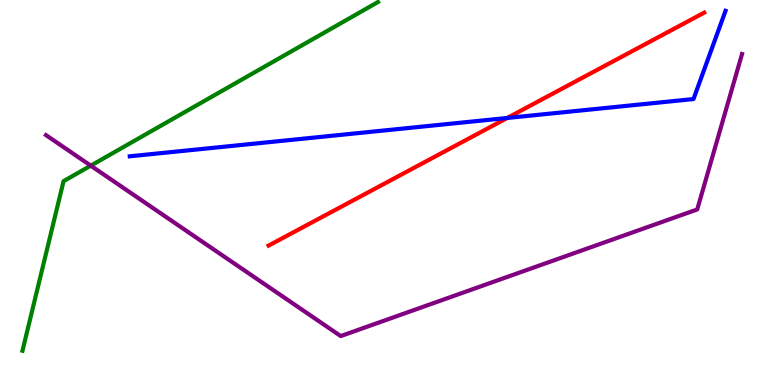[{'lines': ['blue', 'red'], 'intersections': [{'x': 6.55, 'y': 6.94}]}, {'lines': ['green', 'red'], 'intersections': []}, {'lines': ['purple', 'red'], 'intersections': []}, {'lines': ['blue', 'green'], 'intersections': []}, {'lines': ['blue', 'purple'], 'intersections': []}, {'lines': ['green', 'purple'], 'intersections': [{'x': 1.17, 'y': 5.7}]}]